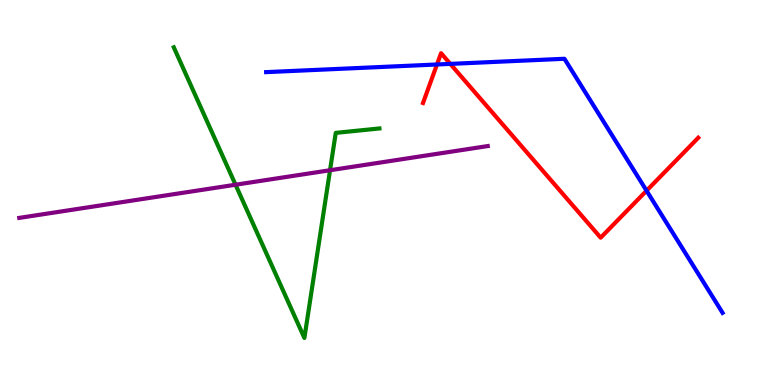[{'lines': ['blue', 'red'], 'intersections': [{'x': 5.64, 'y': 8.33}, {'x': 5.81, 'y': 8.34}, {'x': 8.34, 'y': 5.05}]}, {'lines': ['green', 'red'], 'intersections': []}, {'lines': ['purple', 'red'], 'intersections': []}, {'lines': ['blue', 'green'], 'intersections': []}, {'lines': ['blue', 'purple'], 'intersections': []}, {'lines': ['green', 'purple'], 'intersections': [{'x': 3.04, 'y': 5.2}, {'x': 4.26, 'y': 5.58}]}]